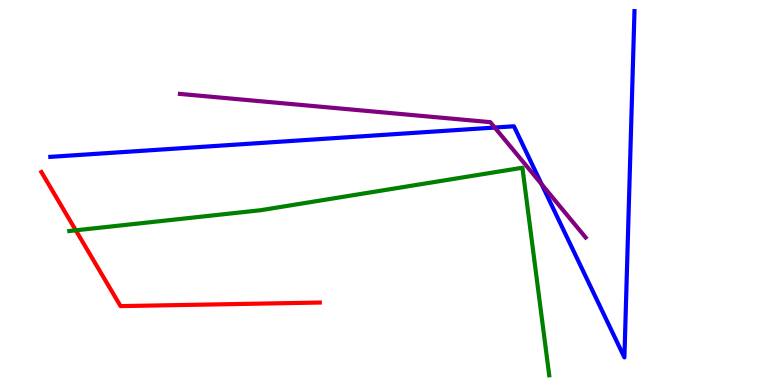[{'lines': ['blue', 'red'], 'intersections': []}, {'lines': ['green', 'red'], 'intersections': [{'x': 0.978, 'y': 4.02}]}, {'lines': ['purple', 'red'], 'intersections': []}, {'lines': ['blue', 'green'], 'intersections': []}, {'lines': ['blue', 'purple'], 'intersections': [{'x': 6.38, 'y': 6.69}, {'x': 6.99, 'y': 5.21}]}, {'lines': ['green', 'purple'], 'intersections': []}]